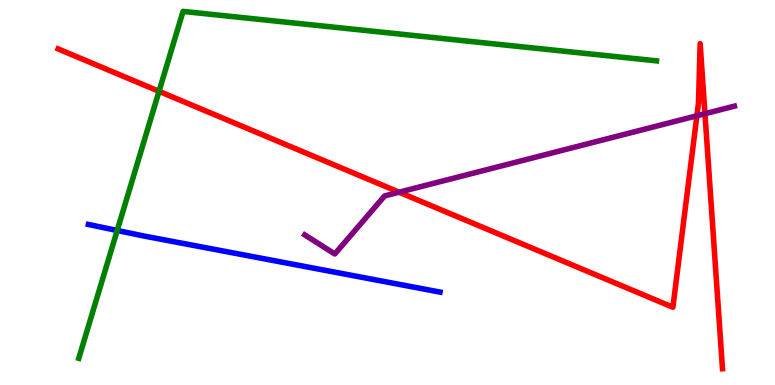[{'lines': ['blue', 'red'], 'intersections': []}, {'lines': ['green', 'red'], 'intersections': [{'x': 2.05, 'y': 7.63}]}, {'lines': ['purple', 'red'], 'intersections': [{'x': 5.15, 'y': 5.01}, {'x': 8.99, 'y': 6.99}, {'x': 9.1, 'y': 7.05}]}, {'lines': ['blue', 'green'], 'intersections': [{'x': 1.51, 'y': 4.01}]}, {'lines': ['blue', 'purple'], 'intersections': []}, {'lines': ['green', 'purple'], 'intersections': []}]